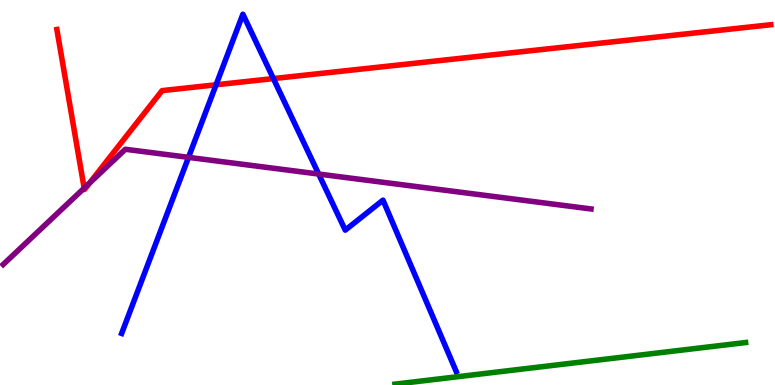[{'lines': ['blue', 'red'], 'intersections': [{'x': 2.79, 'y': 7.8}, {'x': 3.53, 'y': 7.96}]}, {'lines': ['green', 'red'], 'intersections': []}, {'lines': ['purple', 'red'], 'intersections': [{'x': 1.09, 'y': 5.11}, {'x': 1.15, 'y': 5.24}]}, {'lines': ['blue', 'green'], 'intersections': []}, {'lines': ['blue', 'purple'], 'intersections': [{'x': 2.43, 'y': 5.91}, {'x': 4.11, 'y': 5.48}]}, {'lines': ['green', 'purple'], 'intersections': []}]